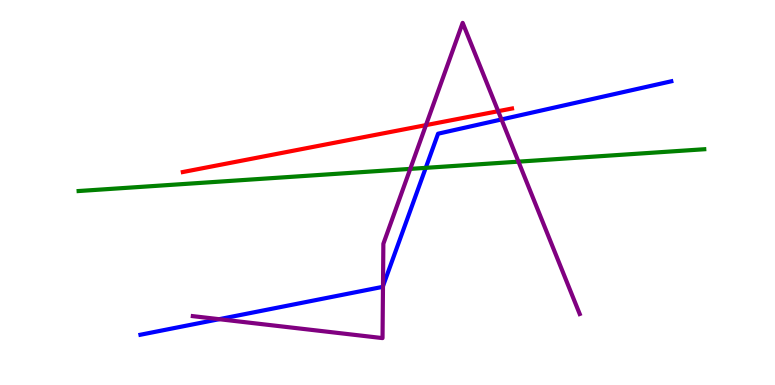[{'lines': ['blue', 'red'], 'intersections': []}, {'lines': ['green', 'red'], 'intersections': []}, {'lines': ['purple', 'red'], 'intersections': [{'x': 5.5, 'y': 6.75}, {'x': 6.43, 'y': 7.11}]}, {'lines': ['blue', 'green'], 'intersections': [{'x': 5.49, 'y': 5.64}]}, {'lines': ['blue', 'purple'], 'intersections': [{'x': 2.83, 'y': 1.71}, {'x': 4.94, 'y': 2.57}, {'x': 6.47, 'y': 6.9}]}, {'lines': ['green', 'purple'], 'intersections': [{'x': 5.29, 'y': 5.61}, {'x': 6.69, 'y': 5.8}]}]